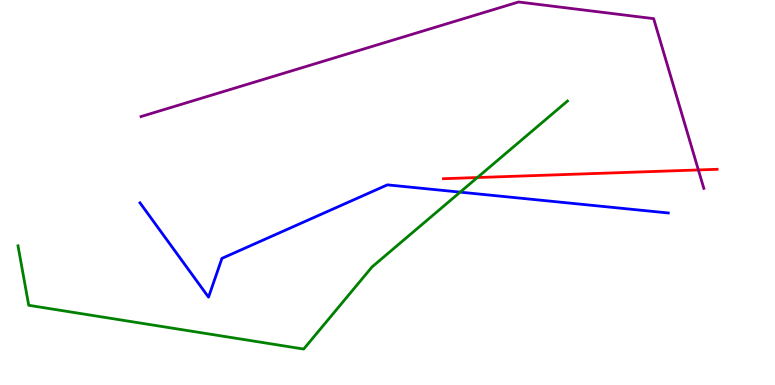[{'lines': ['blue', 'red'], 'intersections': []}, {'lines': ['green', 'red'], 'intersections': [{'x': 6.16, 'y': 5.39}]}, {'lines': ['purple', 'red'], 'intersections': [{'x': 9.01, 'y': 5.59}]}, {'lines': ['blue', 'green'], 'intersections': [{'x': 5.94, 'y': 5.01}]}, {'lines': ['blue', 'purple'], 'intersections': []}, {'lines': ['green', 'purple'], 'intersections': []}]